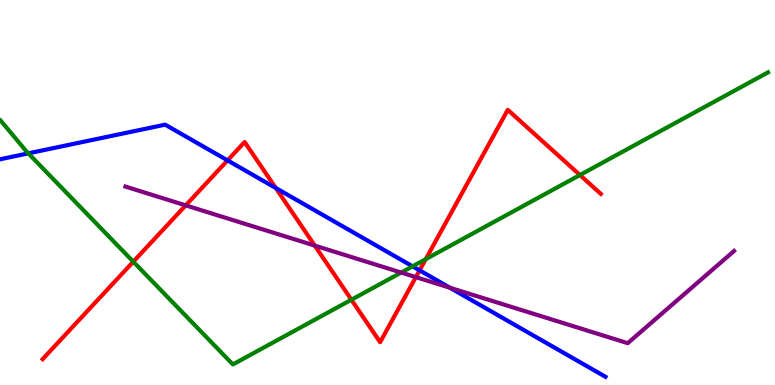[{'lines': ['blue', 'red'], 'intersections': [{'x': 2.94, 'y': 5.83}, {'x': 3.56, 'y': 5.12}, {'x': 5.41, 'y': 2.98}]}, {'lines': ['green', 'red'], 'intersections': [{'x': 1.72, 'y': 3.2}, {'x': 4.53, 'y': 2.21}, {'x': 5.49, 'y': 3.27}, {'x': 7.48, 'y': 5.45}]}, {'lines': ['purple', 'red'], 'intersections': [{'x': 2.4, 'y': 4.67}, {'x': 4.06, 'y': 3.62}, {'x': 5.37, 'y': 2.8}]}, {'lines': ['blue', 'green'], 'intersections': [{'x': 0.365, 'y': 6.02}, {'x': 5.32, 'y': 3.08}]}, {'lines': ['blue', 'purple'], 'intersections': [{'x': 5.81, 'y': 2.53}]}, {'lines': ['green', 'purple'], 'intersections': [{'x': 5.18, 'y': 2.92}]}]